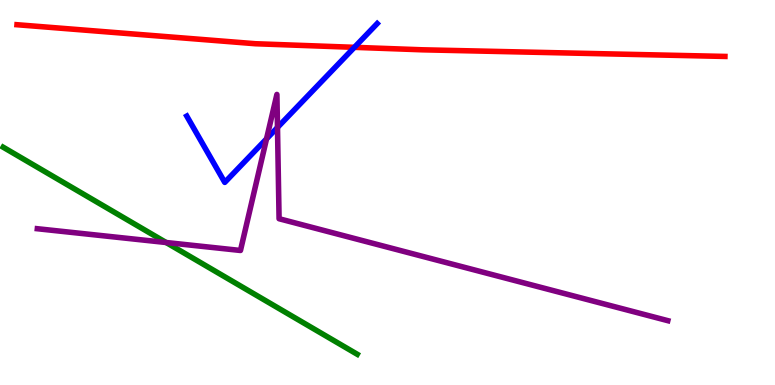[{'lines': ['blue', 'red'], 'intersections': [{'x': 4.57, 'y': 8.77}]}, {'lines': ['green', 'red'], 'intersections': []}, {'lines': ['purple', 'red'], 'intersections': []}, {'lines': ['blue', 'green'], 'intersections': []}, {'lines': ['blue', 'purple'], 'intersections': [{'x': 3.44, 'y': 6.39}, {'x': 3.58, 'y': 6.69}]}, {'lines': ['green', 'purple'], 'intersections': [{'x': 2.14, 'y': 3.7}]}]